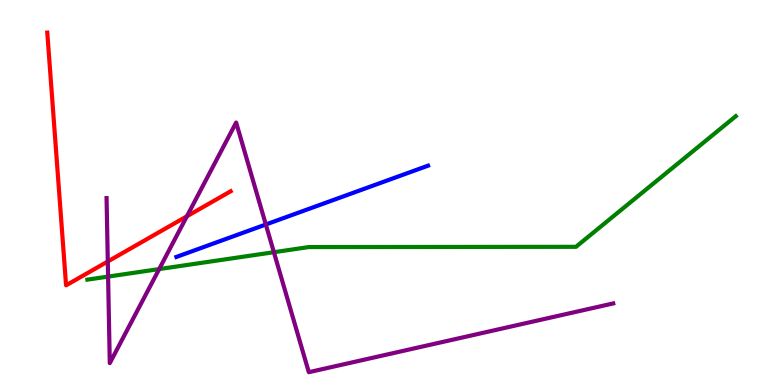[{'lines': ['blue', 'red'], 'intersections': []}, {'lines': ['green', 'red'], 'intersections': []}, {'lines': ['purple', 'red'], 'intersections': [{'x': 1.39, 'y': 3.21}, {'x': 2.41, 'y': 4.38}]}, {'lines': ['blue', 'green'], 'intersections': []}, {'lines': ['blue', 'purple'], 'intersections': [{'x': 3.43, 'y': 4.17}]}, {'lines': ['green', 'purple'], 'intersections': [{'x': 1.39, 'y': 2.82}, {'x': 2.05, 'y': 3.01}, {'x': 3.53, 'y': 3.45}]}]